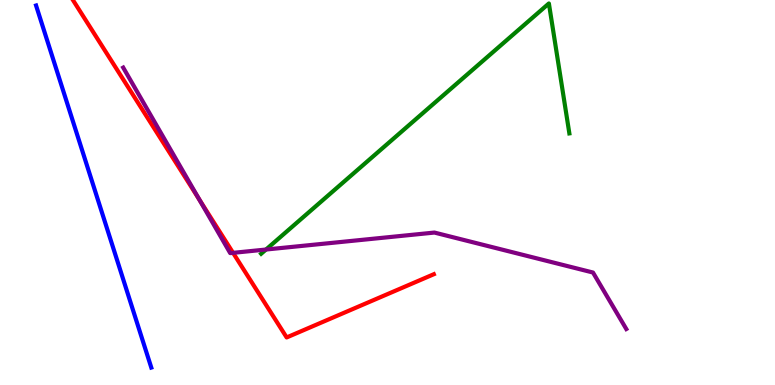[{'lines': ['blue', 'red'], 'intersections': []}, {'lines': ['green', 'red'], 'intersections': []}, {'lines': ['purple', 'red'], 'intersections': [{'x': 2.57, 'y': 4.82}, {'x': 3.01, 'y': 3.43}]}, {'lines': ['blue', 'green'], 'intersections': []}, {'lines': ['blue', 'purple'], 'intersections': []}, {'lines': ['green', 'purple'], 'intersections': [{'x': 3.43, 'y': 3.52}]}]